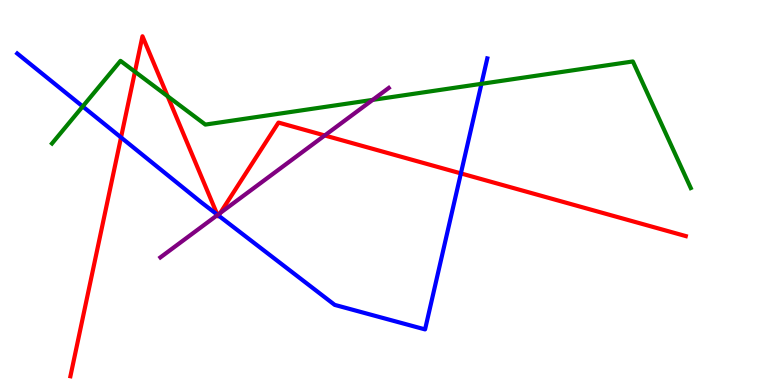[{'lines': ['blue', 'red'], 'intersections': [{'x': 1.56, 'y': 6.43}, {'x': 2.8, 'y': 4.42}, {'x': 2.82, 'y': 4.4}, {'x': 5.95, 'y': 5.5}]}, {'lines': ['green', 'red'], 'intersections': [{'x': 1.74, 'y': 8.14}, {'x': 2.16, 'y': 7.5}]}, {'lines': ['purple', 'red'], 'intersections': [{'x': 2.81, 'y': 4.42}, {'x': 2.84, 'y': 4.47}, {'x': 4.19, 'y': 6.48}]}, {'lines': ['blue', 'green'], 'intersections': [{'x': 1.07, 'y': 7.24}, {'x': 6.21, 'y': 7.82}]}, {'lines': ['blue', 'purple'], 'intersections': [{'x': 2.81, 'y': 4.42}]}, {'lines': ['green', 'purple'], 'intersections': [{'x': 4.81, 'y': 7.41}]}]